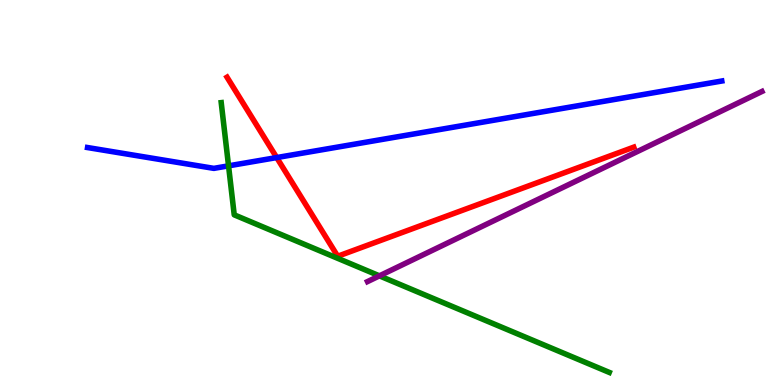[{'lines': ['blue', 'red'], 'intersections': [{'x': 3.57, 'y': 5.91}]}, {'lines': ['green', 'red'], 'intersections': []}, {'lines': ['purple', 'red'], 'intersections': []}, {'lines': ['blue', 'green'], 'intersections': [{'x': 2.95, 'y': 5.69}]}, {'lines': ['blue', 'purple'], 'intersections': []}, {'lines': ['green', 'purple'], 'intersections': [{'x': 4.9, 'y': 2.84}]}]